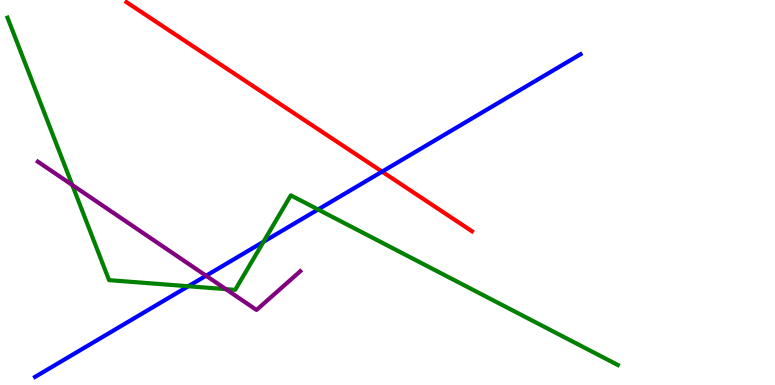[{'lines': ['blue', 'red'], 'intersections': [{'x': 4.93, 'y': 5.54}]}, {'lines': ['green', 'red'], 'intersections': []}, {'lines': ['purple', 'red'], 'intersections': []}, {'lines': ['blue', 'green'], 'intersections': [{'x': 2.43, 'y': 2.57}, {'x': 3.4, 'y': 3.72}, {'x': 4.1, 'y': 4.56}]}, {'lines': ['blue', 'purple'], 'intersections': [{'x': 2.66, 'y': 2.84}]}, {'lines': ['green', 'purple'], 'intersections': [{'x': 0.933, 'y': 5.19}, {'x': 2.91, 'y': 2.49}]}]